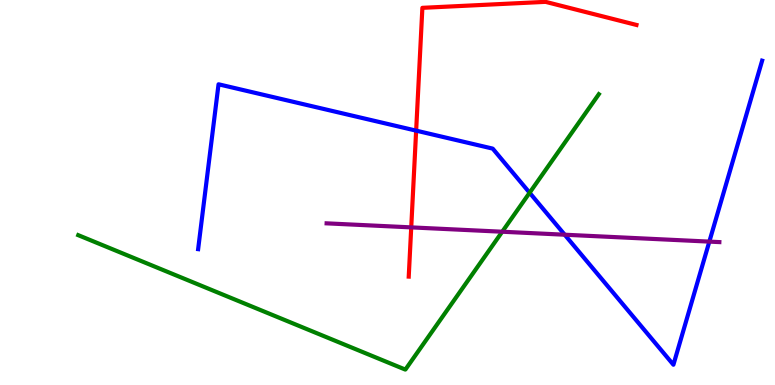[{'lines': ['blue', 'red'], 'intersections': [{'x': 5.37, 'y': 6.61}]}, {'lines': ['green', 'red'], 'intersections': []}, {'lines': ['purple', 'red'], 'intersections': [{'x': 5.31, 'y': 4.09}]}, {'lines': ['blue', 'green'], 'intersections': [{'x': 6.83, 'y': 4.99}]}, {'lines': ['blue', 'purple'], 'intersections': [{'x': 7.29, 'y': 3.9}, {'x': 9.15, 'y': 3.72}]}, {'lines': ['green', 'purple'], 'intersections': [{'x': 6.48, 'y': 3.98}]}]